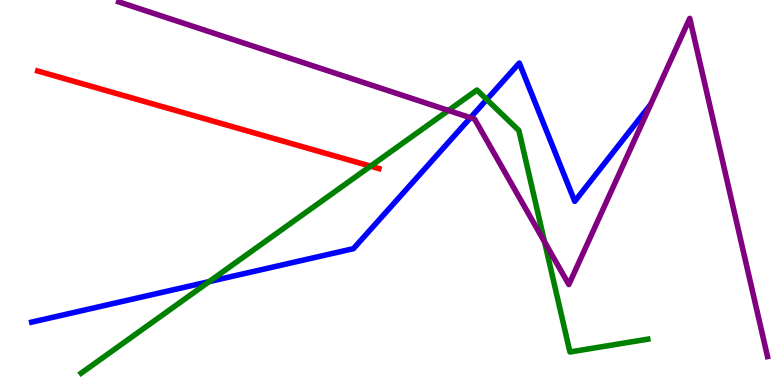[{'lines': ['blue', 'red'], 'intersections': []}, {'lines': ['green', 'red'], 'intersections': [{'x': 4.78, 'y': 5.68}]}, {'lines': ['purple', 'red'], 'intersections': []}, {'lines': ['blue', 'green'], 'intersections': [{'x': 2.7, 'y': 2.69}, {'x': 6.28, 'y': 7.42}]}, {'lines': ['blue', 'purple'], 'intersections': [{'x': 6.07, 'y': 6.94}]}, {'lines': ['green', 'purple'], 'intersections': [{'x': 5.79, 'y': 7.13}, {'x': 7.03, 'y': 3.72}]}]